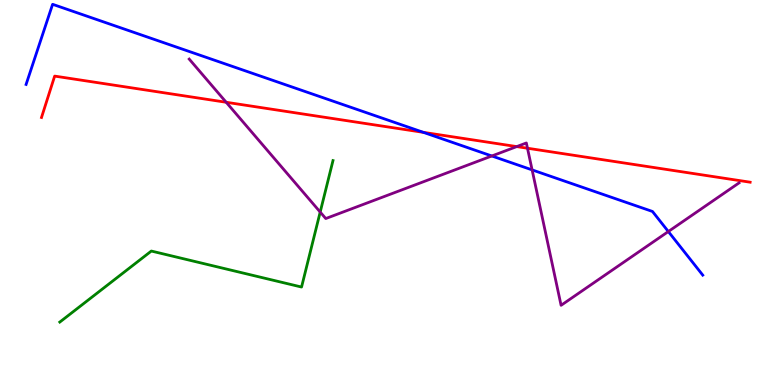[{'lines': ['blue', 'red'], 'intersections': [{'x': 5.46, 'y': 6.56}]}, {'lines': ['green', 'red'], 'intersections': []}, {'lines': ['purple', 'red'], 'intersections': [{'x': 2.92, 'y': 7.34}, {'x': 6.67, 'y': 6.19}, {'x': 6.81, 'y': 6.15}]}, {'lines': ['blue', 'green'], 'intersections': []}, {'lines': ['blue', 'purple'], 'intersections': [{'x': 6.35, 'y': 5.95}, {'x': 6.87, 'y': 5.59}, {'x': 8.62, 'y': 3.99}]}, {'lines': ['green', 'purple'], 'intersections': [{'x': 4.13, 'y': 4.49}]}]